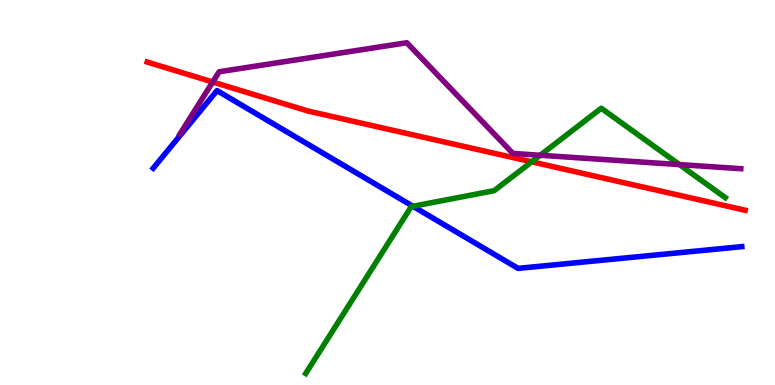[{'lines': ['blue', 'red'], 'intersections': []}, {'lines': ['green', 'red'], 'intersections': [{'x': 6.86, 'y': 5.8}]}, {'lines': ['purple', 'red'], 'intersections': [{'x': 2.74, 'y': 7.87}]}, {'lines': ['blue', 'green'], 'intersections': [{'x': 5.33, 'y': 4.64}]}, {'lines': ['blue', 'purple'], 'intersections': []}, {'lines': ['green', 'purple'], 'intersections': [{'x': 6.97, 'y': 5.97}, {'x': 8.77, 'y': 5.72}]}]